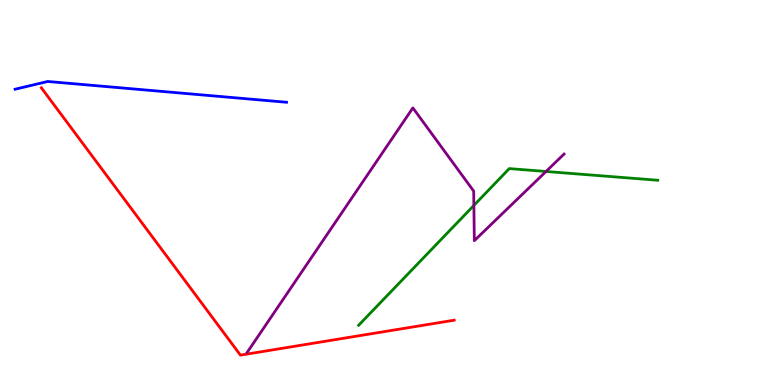[{'lines': ['blue', 'red'], 'intersections': []}, {'lines': ['green', 'red'], 'intersections': []}, {'lines': ['purple', 'red'], 'intersections': []}, {'lines': ['blue', 'green'], 'intersections': []}, {'lines': ['blue', 'purple'], 'intersections': []}, {'lines': ['green', 'purple'], 'intersections': [{'x': 6.11, 'y': 4.66}, {'x': 7.05, 'y': 5.55}]}]